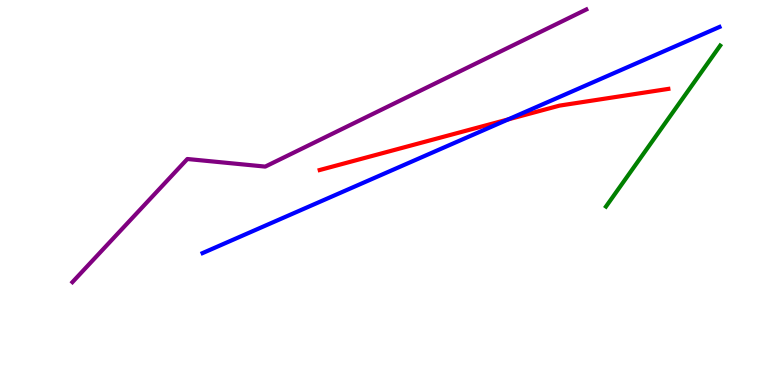[{'lines': ['blue', 'red'], 'intersections': [{'x': 6.56, 'y': 6.9}]}, {'lines': ['green', 'red'], 'intersections': []}, {'lines': ['purple', 'red'], 'intersections': []}, {'lines': ['blue', 'green'], 'intersections': []}, {'lines': ['blue', 'purple'], 'intersections': []}, {'lines': ['green', 'purple'], 'intersections': []}]